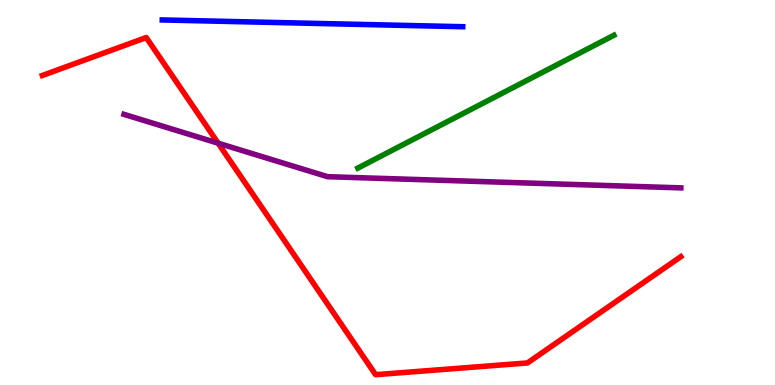[{'lines': ['blue', 'red'], 'intersections': []}, {'lines': ['green', 'red'], 'intersections': []}, {'lines': ['purple', 'red'], 'intersections': [{'x': 2.81, 'y': 6.28}]}, {'lines': ['blue', 'green'], 'intersections': []}, {'lines': ['blue', 'purple'], 'intersections': []}, {'lines': ['green', 'purple'], 'intersections': []}]